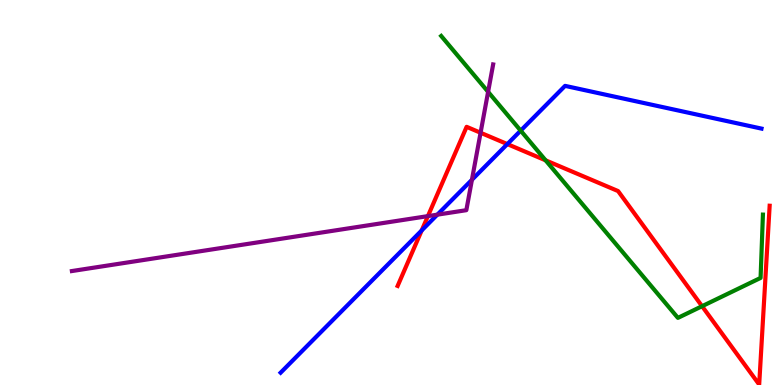[{'lines': ['blue', 'red'], 'intersections': [{'x': 5.44, 'y': 4.01}, {'x': 6.55, 'y': 6.26}]}, {'lines': ['green', 'red'], 'intersections': [{'x': 7.04, 'y': 5.84}, {'x': 9.06, 'y': 2.05}]}, {'lines': ['purple', 'red'], 'intersections': [{'x': 5.52, 'y': 4.39}, {'x': 6.2, 'y': 6.55}]}, {'lines': ['blue', 'green'], 'intersections': [{'x': 6.72, 'y': 6.61}]}, {'lines': ['blue', 'purple'], 'intersections': [{'x': 5.64, 'y': 4.42}, {'x': 6.09, 'y': 5.33}]}, {'lines': ['green', 'purple'], 'intersections': [{'x': 6.3, 'y': 7.61}]}]